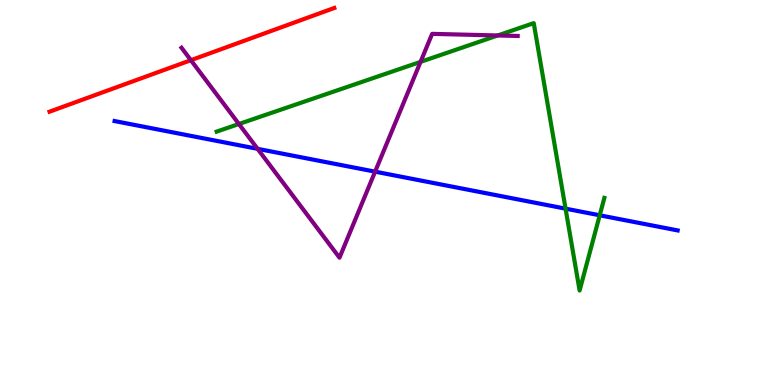[{'lines': ['blue', 'red'], 'intersections': []}, {'lines': ['green', 'red'], 'intersections': []}, {'lines': ['purple', 'red'], 'intersections': [{'x': 2.46, 'y': 8.44}]}, {'lines': ['blue', 'green'], 'intersections': [{'x': 7.3, 'y': 4.58}, {'x': 7.74, 'y': 4.41}]}, {'lines': ['blue', 'purple'], 'intersections': [{'x': 3.32, 'y': 6.13}, {'x': 4.84, 'y': 5.54}]}, {'lines': ['green', 'purple'], 'intersections': [{'x': 3.08, 'y': 6.78}, {'x': 5.43, 'y': 8.39}, {'x': 6.42, 'y': 9.08}]}]